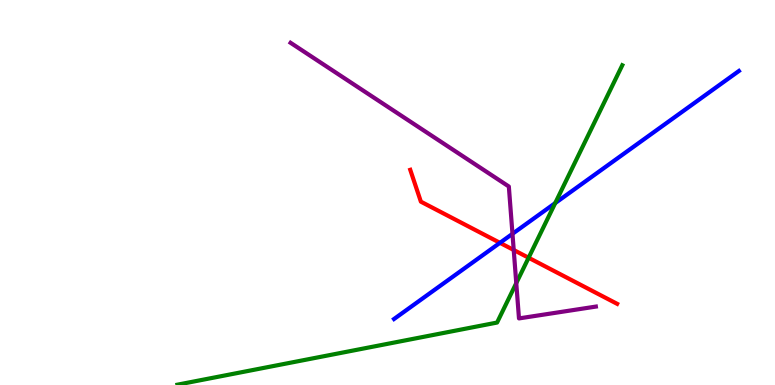[{'lines': ['blue', 'red'], 'intersections': [{'x': 6.45, 'y': 3.69}]}, {'lines': ['green', 'red'], 'intersections': [{'x': 6.82, 'y': 3.31}]}, {'lines': ['purple', 'red'], 'intersections': [{'x': 6.63, 'y': 3.51}]}, {'lines': ['blue', 'green'], 'intersections': [{'x': 7.16, 'y': 4.72}]}, {'lines': ['blue', 'purple'], 'intersections': [{'x': 6.61, 'y': 3.93}]}, {'lines': ['green', 'purple'], 'intersections': [{'x': 6.66, 'y': 2.65}]}]